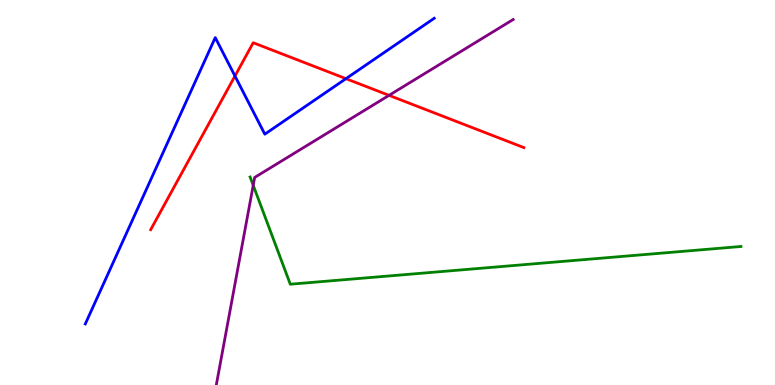[{'lines': ['blue', 'red'], 'intersections': [{'x': 3.03, 'y': 8.03}, {'x': 4.46, 'y': 7.96}]}, {'lines': ['green', 'red'], 'intersections': []}, {'lines': ['purple', 'red'], 'intersections': [{'x': 5.02, 'y': 7.52}]}, {'lines': ['blue', 'green'], 'intersections': []}, {'lines': ['blue', 'purple'], 'intersections': []}, {'lines': ['green', 'purple'], 'intersections': [{'x': 3.27, 'y': 5.19}]}]